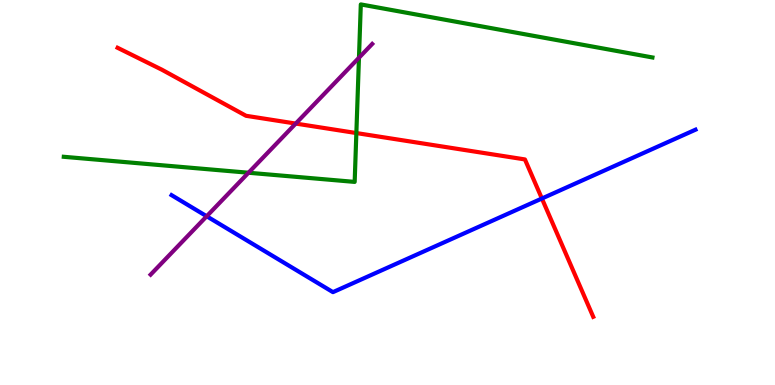[{'lines': ['blue', 'red'], 'intersections': [{'x': 6.99, 'y': 4.84}]}, {'lines': ['green', 'red'], 'intersections': [{'x': 4.6, 'y': 6.54}]}, {'lines': ['purple', 'red'], 'intersections': [{'x': 3.82, 'y': 6.79}]}, {'lines': ['blue', 'green'], 'intersections': []}, {'lines': ['blue', 'purple'], 'intersections': [{'x': 2.67, 'y': 4.38}]}, {'lines': ['green', 'purple'], 'intersections': [{'x': 3.21, 'y': 5.51}, {'x': 4.63, 'y': 8.5}]}]